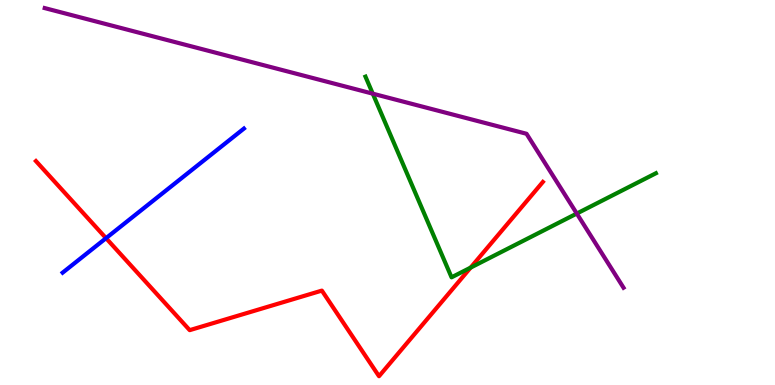[{'lines': ['blue', 'red'], 'intersections': [{'x': 1.37, 'y': 3.81}]}, {'lines': ['green', 'red'], 'intersections': [{'x': 6.07, 'y': 3.05}]}, {'lines': ['purple', 'red'], 'intersections': []}, {'lines': ['blue', 'green'], 'intersections': []}, {'lines': ['blue', 'purple'], 'intersections': []}, {'lines': ['green', 'purple'], 'intersections': [{'x': 4.81, 'y': 7.57}, {'x': 7.44, 'y': 4.45}]}]